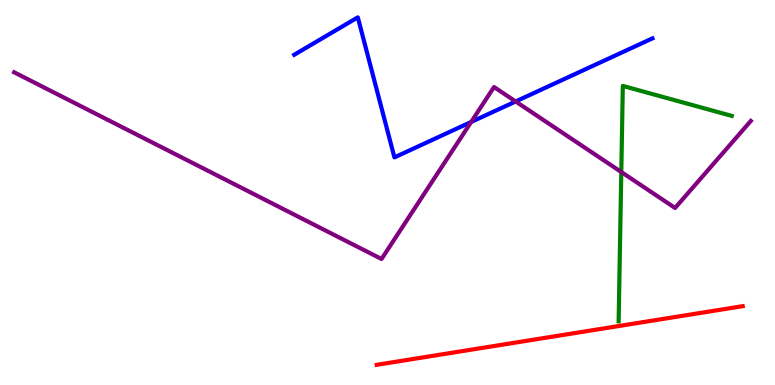[{'lines': ['blue', 'red'], 'intersections': []}, {'lines': ['green', 'red'], 'intersections': []}, {'lines': ['purple', 'red'], 'intersections': []}, {'lines': ['blue', 'green'], 'intersections': []}, {'lines': ['blue', 'purple'], 'intersections': [{'x': 6.08, 'y': 6.83}, {'x': 6.65, 'y': 7.36}]}, {'lines': ['green', 'purple'], 'intersections': [{'x': 8.02, 'y': 5.53}]}]